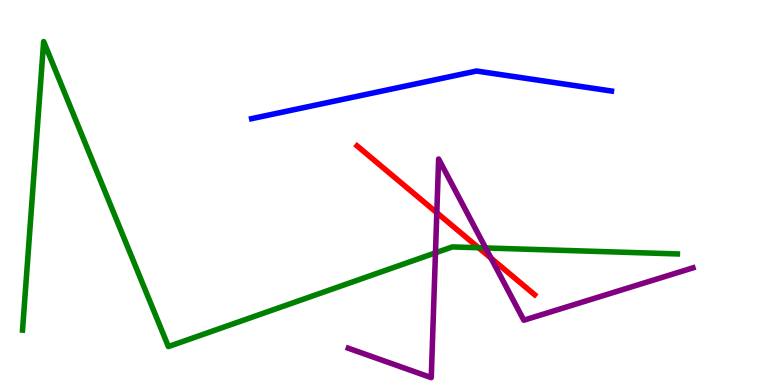[{'lines': ['blue', 'red'], 'intersections': []}, {'lines': ['green', 'red'], 'intersections': [{'x': 6.18, 'y': 3.57}]}, {'lines': ['purple', 'red'], 'intersections': [{'x': 5.64, 'y': 4.47}, {'x': 6.34, 'y': 3.29}]}, {'lines': ['blue', 'green'], 'intersections': []}, {'lines': ['blue', 'purple'], 'intersections': []}, {'lines': ['green', 'purple'], 'intersections': [{'x': 5.62, 'y': 3.43}, {'x': 6.27, 'y': 3.56}]}]